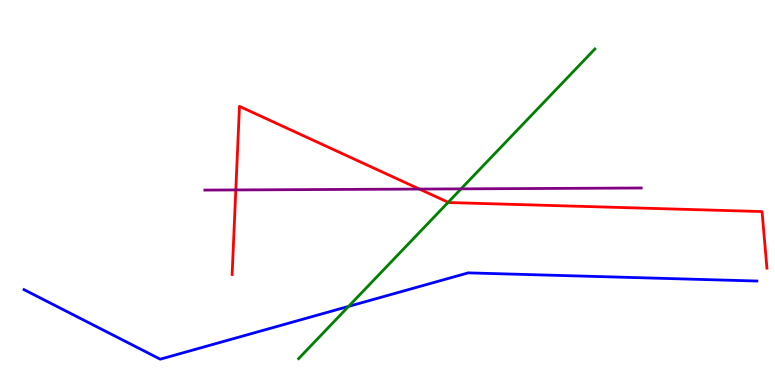[{'lines': ['blue', 'red'], 'intersections': []}, {'lines': ['green', 'red'], 'intersections': [{'x': 5.78, 'y': 4.75}]}, {'lines': ['purple', 'red'], 'intersections': [{'x': 3.04, 'y': 5.07}, {'x': 5.41, 'y': 5.09}]}, {'lines': ['blue', 'green'], 'intersections': [{'x': 4.5, 'y': 2.04}]}, {'lines': ['blue', 'purple'], 'intersections': []}, {'lines': ['green', 'purple'], 'intersections': [{'x': 5.95, 'y': 5.09}]}]